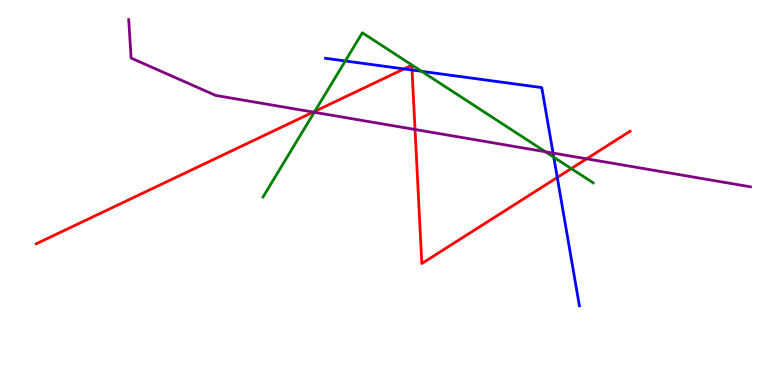[{'lines': ['blue', 'red'], 'intersections': [{'x': 5.21, 'y': 8.21}, {'x': 5.32, 'y': 8.18}, {'x': 7.19, 'y': 5.39}]}, {'lines': ['green', 'red'], 'intersections': [{'x': 4.06, 'y': 7.11}, {'x': 7.37, 'y': 5.62}]}, {'lines': ['purple', 'red'], 'intersections': [{'x': 4.04, 'y': 7.09}, {'x': 5.36, 'y': 6.64}, {'x': 7.57, 'y': 5.87}]}, {'lines': ['blue', 'green'], 'intersections': [{'x': 4.46, 'y': 8.42}, {'x': 5.44, 'y': 8.15}, {'x': 7.15, 'y': 5.92}]}, {'lines': ['blue', 'purple'], 'intersections': [{'x': 7.14, 'y': 6.02}]}, {'lines': ['green', 'purple'], 'intersections': [{'x': 4.06, 'y': 7.08}, {'x': 7.04, 'y': 6.06}]}]